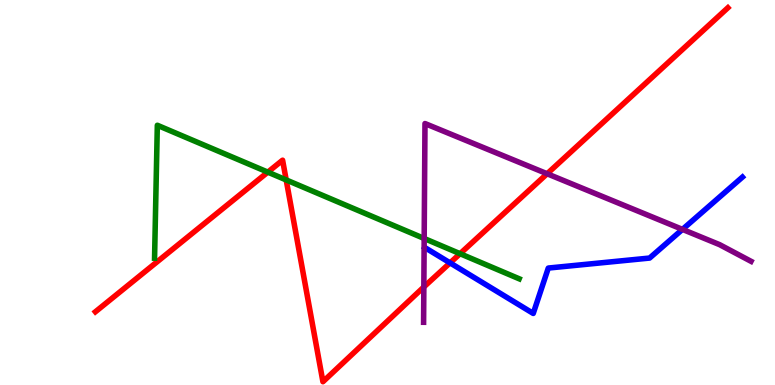[{'lines': ['blue', 'red'], 'intersections': [{'x': 5.81, 'y': 3.17}]}, {'lines': ['green', 'red'], 'intersections': [{'x': 3.46, 'y': 5.53}, {'x': 3.69, 'y': 5.33}, {'x': 5.94, 'y': 3.41}]}, {'lines': ['purple', 'red'], 'intersections': [{'x': 5.47, 'y': 2.55}, {'x': 7.06, 'y': 5.49}]}, {'lines': ['blue', 'green'], 'intersections': []}, {'lines': ['blue', 'purple'], 'intersections': [{'x': 8.81, 'y': 4.04}]}, {'lines': ['green', 'purple'], 'intersections': [{'x': 5.47, 'y': 3.81}]}]